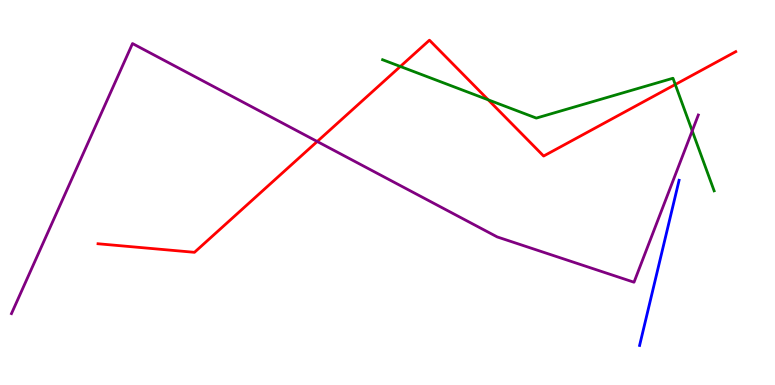[{'lines': ['blue', 'red'], 'intersections': []}, {'lines': ['green', 'red'], 'intersections': [{'x': 5.17, 'y': 8.27}, {'x': 6.3, 'y': 7.41}, {'x': 8.71, 'y': 7.81}]}, {'lines': ['purple', 'red'], 'intersections': [{'x': 4.09, 'y': 6.32}]}, {'lines': ['blue', 'green'], 'intersections': []}, {'lines': ['blue', 'purple'], 'intersections': []}, {'lines': ['green', 'purple'], 'intersections': [{'x': 8.93, 'y': 6.6}]}]